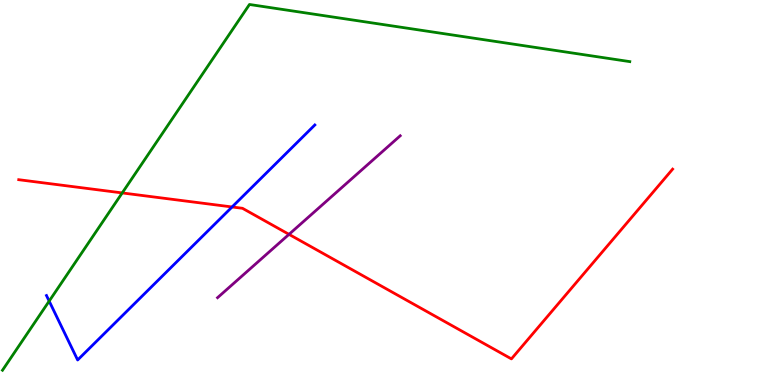[{'lines': ['blue', 'red'], 'intersections': [{'x': 2.99, 'y': 4.62}]}, {'lines': ['green', 'red'], 'intersections': [{'x': 1.58, 'y': 4.99}]}, {'lines': ['purple', 'red'], 'intersections': [{'x': 3.73, 'y': 3.91}]}, {'lines': ['blue', 'green'], 'intersections': [{'x': 0.634, 'y': 2.18}]}, {'lines': ['blue', 'purple'], 'intersections': []}, {'lines': ['green', 'purple'], 'intersections': []}]